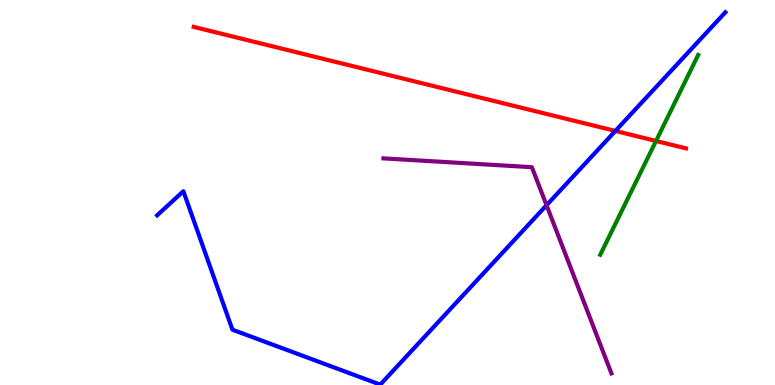[{'lines': ['blue', 'red'], 'intersections': [{'x': 7.94, 'y': 6.6}]}, {'lines': ['green', 'red'], 'intersections': [{'x': 8.46, 'y': 6.34}]}, {'lines': ['purple', 'red'], 'intersections': []}, {'lines': ['blue', 'green'], 'intersections': []}, {'lines': ['blue', 'purple'], 'intersections': [{'x': 7.05, 'y': 4.67}]}, {'lines': ['green', 'purple'], 'intersections': []}]